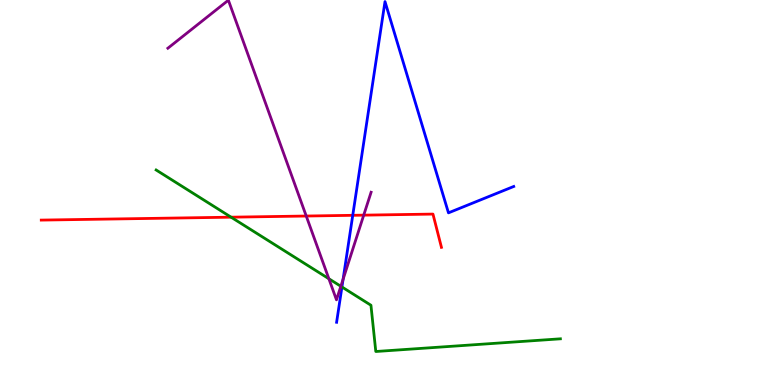[{'lines': ['blue', 'red'], 'intersections': [{'x': 4.55, 'y': 4.41}]}, {'lines': ['green', 'red'], 'intersections': [{'x': 2.98, 'y': 4.36}]}, {'lines': ['purple', 'red'], 'intersections': [{'x': 3.95, 'y': 4.39}, {'x': 4.69, 'y': 4.41}]}, {'lines': ['blue', 'green'], 'intersections': [{'x': 4.41, 'y': 2.55}]}, {'lines': ['blue', 'purple'], 'intersections': [{'x': 4.43, 'y': 2.75}]}, {'lines': ['green', 'purple'], 'intersections': [{'x': 4.24, 'y': 2.76}, {'x': 4.4, 'y': 2.56}]}]